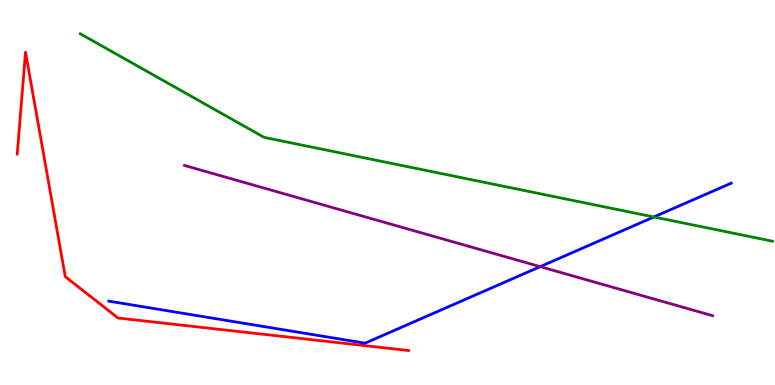[{'lines': ['blue', 'red'], 'intersections': []}, {'lines': ['green', 'red'], 'intersections': []}, {'lines': ['purple', 'red'], 'intersections': []}, {'lines': ['blue', 'green'], 'intersections': [{'x': 8.44, 'y': 4.36}]}, {'lines': ['blue', 'purple'], 'intersections': [{'x': 6.97, 'y': 3.07}]}, {'lines': ['green', 'purple'], 'intersections': []}]